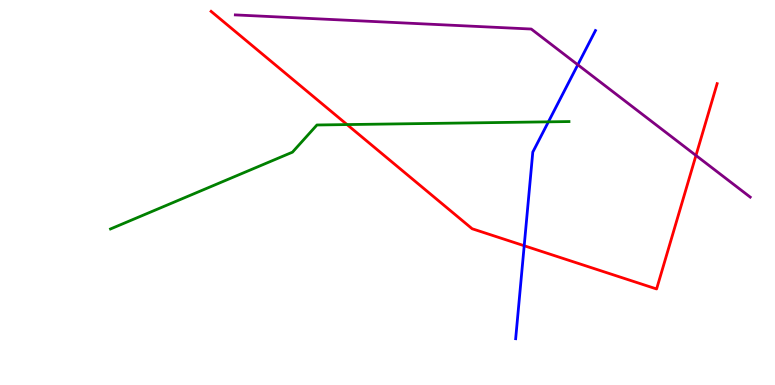[{'lines': ['blue', 'red'], 'intersections': [{'x': 6.76, 'y': 3.62}]}, {'lines': ['green', 'red'], 'intersections': [{'x': 4.48, 'y': 6.76}]}, {'lines': ['purple', 'red'], 'intersections': [{'x': 8.98, 'y': 5.96}]}, {'lines': ['blue', 'green'], 'intersections': [{'x': 7.08, 'y': 6.84}]}, {'lines': ['blue', 'purple'], 'intersections': [{'x': 7.46, 'y': 8.32}]}, {'lines': ['green', 'purple'], 'intersections': []}]